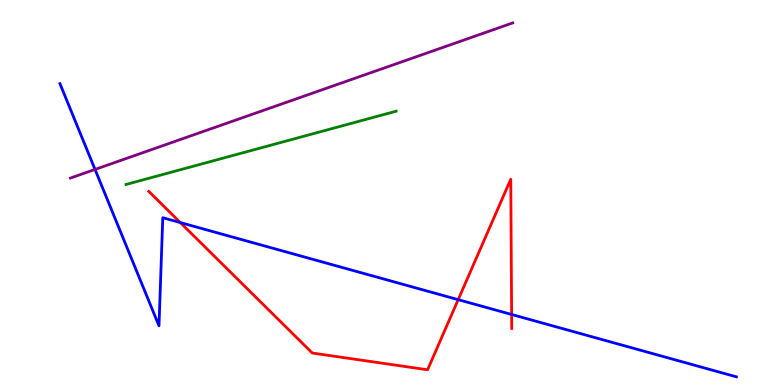[{'lines': ['blue', 'red'], 'intersections': [{'x': 2.33, 'y': 4.22}, {'x': 5.91, 'y': 2.22}, {'x': 6.6, 'y': 1.83}]}, {'lines': ['green', 'red'], 'intersections': []}, {'lines': ['purple', 'red'], 'intersections': []}, {'lines': ['blue', 'green'], 'intersections': []}, {'lines': ['blue', 'purple'], 'intersections': [{'x': 1.23, 'y': 5.6}]}, {'lines': ['green', 'purple'], 'intersections': []}]